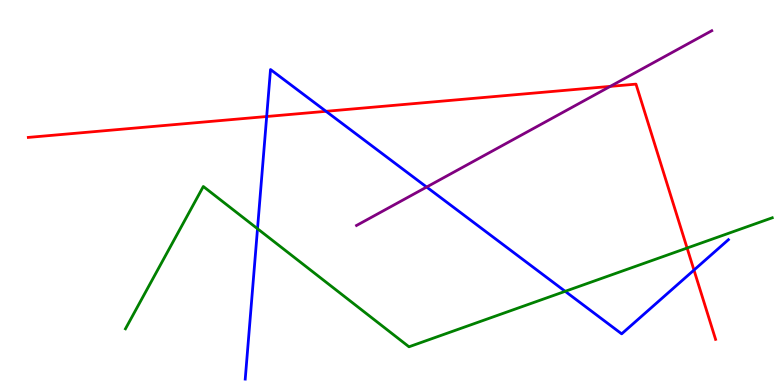[{'lines': ['blue', 'red'], 'intersections': [{'x': 3.44, 'y': 6.97}, {'x': 4.21, 'y': 7.11}, {'x': 8.95, 'y': 2.99}]}, {'lines': ['green', 'red'], 'intersections': [{'x': 8.87, 'y': 3.56}]}, {'lines': ['purple', 'red'], 'intersections': [{'x': 7.87, 'y': 7.76}]}, {'lines': ['blue', 'green'], 'intersections': [{'x': 3.32, 'y': 4.06}, {'x': 7.29, 'y': 2.43}]}, {'lines': ['blue', 'purple'], 'intersections': [{'x': 5.5, 'y': 5.14}]}, {'lines': ['green', 'purple'], 'intersections': []}]